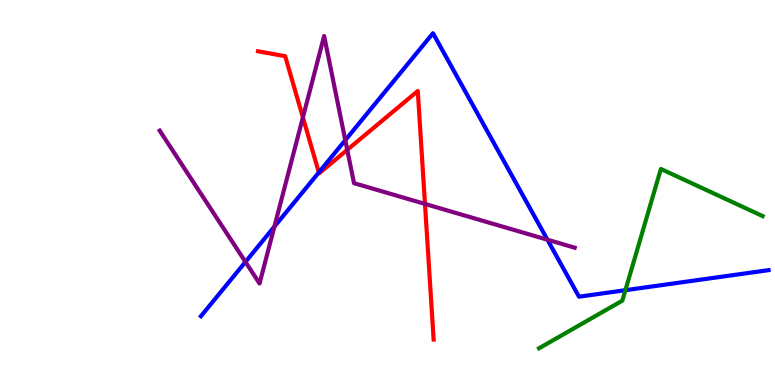[{'lines': ['blue', 'red'], 'intersections': [{'x': 4.11, 'y': 5.52}]}, {'lines': ['green', 'red'], 'intersections': []}, {'lines': ['purple', 'red'], 'intersections': [{'x': 3.91, 'y': 6.95}, {'x': 4.48, 'y': 6.11}, {'x': 5.48, 'y': 4.7}]}, {'lines': ['blue', 'green'], 'intersections': [{'x': 8.07, 'y': 2.46}]}, {'lines': ['blue', 'purple'], 'intersections': [{'x': 3.17, 'y': 3.2}, {'x': 3.54, 'y': 4.11}, {'x': 4.46, 'y': 6.36}, {'x': 7.06, 'y': 3.77}]}, {'lines': ['green', 'purple'], 'intersections': []}]